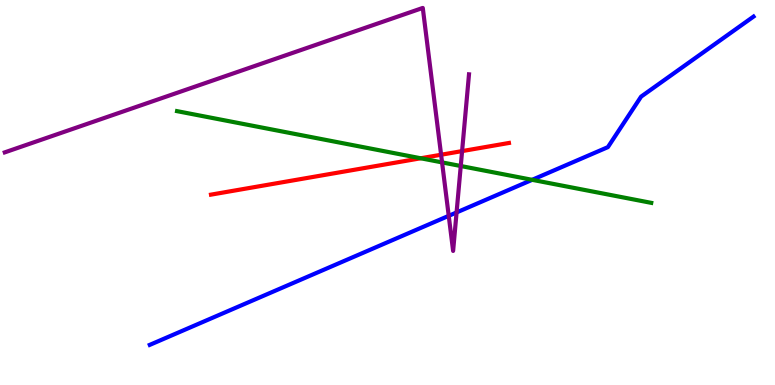[{'lines': ['blue', 'red'], 'intersections': []}, {'lines': ['green', 'red'], 'intersections': [{'x': 5.43, 'y': 5.89}]}, {'lines': ['purple', 'red'], 'intersections': [{'x': 5.69, 'y': 5.98}, {'x': 5.96, 'y': 6.08}]}, {'lines': ['blue', 'green'], 'intersections': [{'x': 6.87, 'y': 5.33}]}, {'lines': ['blue', 'purple'], 'intersections': [{'x': 5.79, 'y': 4.39}, {'x': 5.89, 'y': 4.48}]}, {'lines': ['green', 'purple'], 'intersections': [{'x': 5.7, 'y': 5.78}, {'x': 5.95, 'y': 5.69}]}]